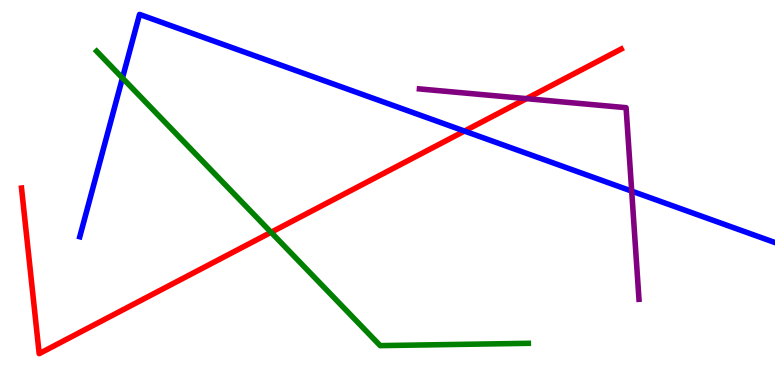[{'lines': ['blue', 'red'], 'intersections': [{'x': 5.99, 'y': 6.6}]}, {'lines': ['green', 'red'], 'intersections': [{'x': 3.5, 'y': 3.97}]}, {'lines': ['purple', 'red'], 'intersections': [{'x': 6.79, 'y': 7.44}]}, {'lines': ['blue', 'green'], 'intersections': [{'x': 1.58, 'y': 7.97}]}, {'lines': ['blue', 'purple'], 'intersections': [{'x': 8.15, 'y': 5.04}]}, {'lines': ['green', 'purple'], 'intersections': []}]